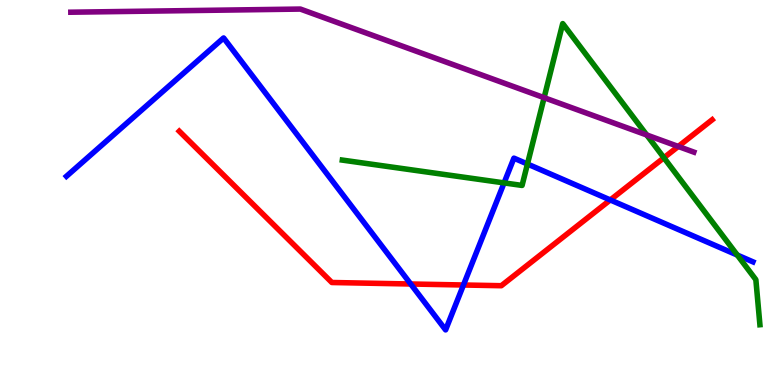[{'lines': ['blue', 'red'], 'intersections': [{'x': 5.3, 'y': 2.62}, {'x': 5.98, 'y': 2.6}, {'x': 7.87, 'y': 4.81}]}, {'lines': ['green', 'red'], 'intersections': [{'x': 8.57, 'y': 5.9}]}, {'lines': ['purple', 'red'], 'intersections': [{'x': 8.75, 'y': 6.2}]}, {'lines': ['blue', 'green'], 'intersections': [{'x': 6.5, 'y': 5.25}, {'x': 6.81, 'y': 5.74}, {'x': 9.51, 'y': 3.38}]}, {'lines': ['blue', 'purple'], 'intersections': []}, {'lines': ['green', 'purple'], 'intersections': [{'x': 7.02, 'y': 7.46}, {'x': 8.35, 'y': 6.49}]}]